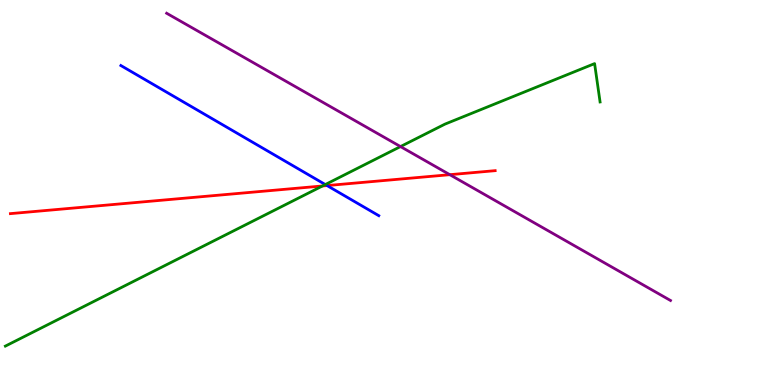[{'lines': ['blue', 'red'], 'intersections': [{'x': 4.22, 'y': 5.18}]}, {'lines': ['green', 'red'], 'intersections': [{'x': 4.16, 'y': 5.17}]}, {'lines': ['purple', 'red'], 'intersections': [{'x': 5.8, 'y': 5.46}]}, {'lines': ['blue', 'green'], 'intersections': [{'x': 4.2, 'y': 5.21}]}, {'lines': ['blue', 'purple'], 'intersections': []}, {'lines': ['green', 'purple'], 'intersections': [{'x': 5.17, 'y': 6.19}]}]